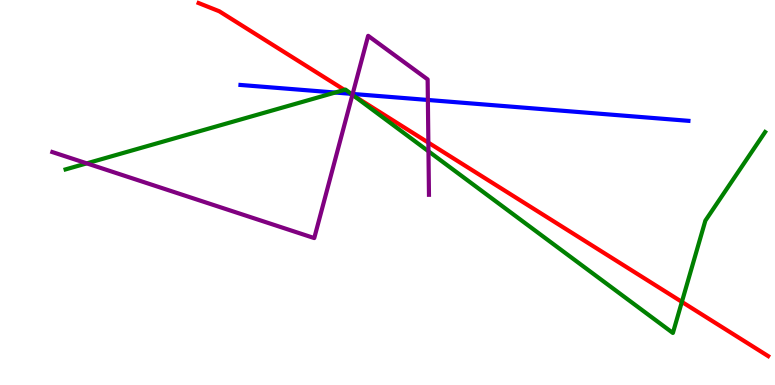[{'lines': ['blue', 'red'], 'intersections': [{'x': 4.52, 'y': 7.56}]}, {'lines': ['green', 'red'], 'intersections': [{'x': 4.44, 'y': 7.66}, {'x': 4.57, 'y': 7.51}, {'x': 8.8, 'y': 2.16}]}, {'lines': ['purple', 'red'], 'intersections': [{'x': 4.55, 'y': 7.53}, {'x': 5.53, 'y': 6.3}]}, {'lines': ['blue', 'green'], 'intersections': [{'x': 4.32, 'y': 7.6}, {'x': 4.53, 'y': 7.56}]}, {'lines': ['blue', 'purple'], 'intersections': [{'x': 4.55, 'y': 7.56}, {'x': 5.52, 'y': 7.4}]}, {'lines': ['green', 'purple'], 'intersections': [{'x': 1.12, 'y': 5.76}, {'x': 4.55, 'y': 7.54}, {'x': 5.53, 'y': 6.07}]}]